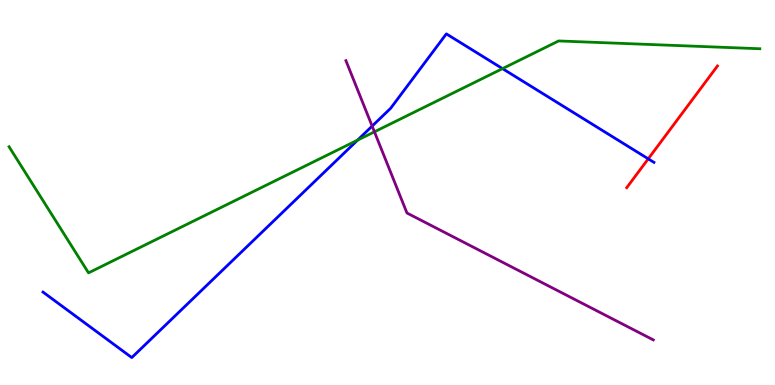[{'lines': ['blue', 'red'], 'intersections': [{'x': 8.36, 'y': 5.87}]}, {'lines': ['green', 'red'], 'intersections': []}, {'lines': ['purple', 'red'], 'intersections': []}, {'lines': ['blue', 'green'], 'intersections': [{'x': 4.61, 'y': 6.36}, {'x': 6.48, 'y': 8.22}]}, {'lines': ['blue', 'purple'], 'intersections': [{'x': 4.8, 'y': 6.72}]}, {'lines': ['green', 'purple'], 'intersections': [{'x': 4.83, 'y': 6.58}]}]